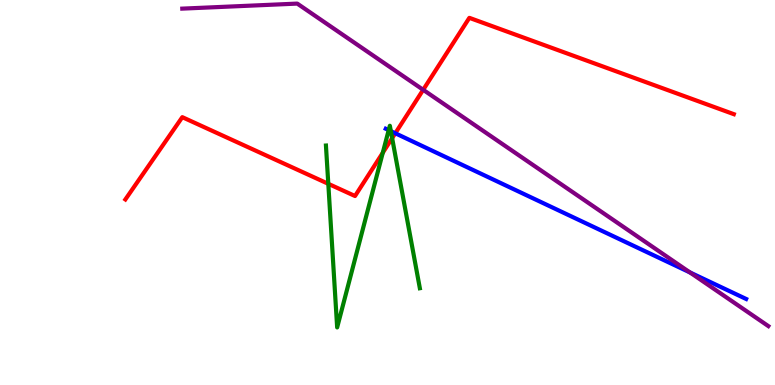[{'lines': ['blue', 'red'], 'intersections': [{'x': 5.1, 'y': 6.54}]}, {'lines': ['green', 'red'], 'intersections': [{'x': 4.24, 'y': 5.23}, {'x': 4.94, 'y': 6.03}, {'x': 5.06, 'y': 6.41}]}, {'lines': ['purple', 'red'], 'intersections': [{'x': 5.46, 'y': 7.67}]}, {'lines': ['blue', 'green'], 'intersections': [{'x': 5.02, 'y': 6.62}, {'x': 5.04, 'y': 6.59}]}, {'lines': ['blue', 'purple'], 'intersections': [{'x': 8.9, 'y': 2.92}]}, {'lines': ['green', 'purple'], 'intersections': []}]